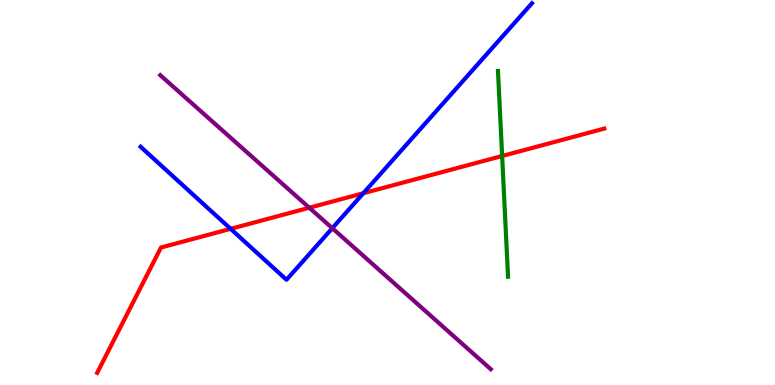[{'lines': ['blue', 'red'], 'intersections': [{'x': 2.98, 'y': 4.06}, {'x': 4.69, 'y': 4.98}]}, {'lines': ['green', 'red'], 'intersections': [{'x': 6.48, 'y': 5.95}]}, {'lines': ['purple', 'red'], 'intersections': [{'x': 3.99, 'y': 4.6}]}, {'lines': ['blue', 'green'], 'intersections': []}, {'lines': ['blue', 'purple'], 'intersections': [{'x': 4.29, 'y': 4.07}]}, {'lines': ['green', 'purple'], 'intersections': []}]